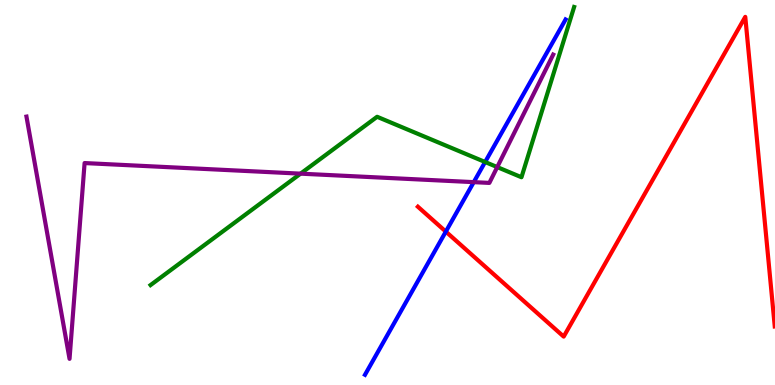[{'lines': ['blue', 'red'], 'intersections': [{'x': 5.75, 'y': 3.98}]}, {'lines': ['green', 'red'], 'intersections': []}, {'lines': ['purple', 'red'], 'intersections': []}, {'lines': ['blue', 'green'], 'intersections': [{'x': 6.26, 'y': 5.79}]}, {'lines': ['blue', 'purple'], 'intersections': [{'x': 6.11, 'y': 5.27}]}, {'lines': ['green', 'purple'], 'intersections': [{'x': 3.88, 'y': 5.49}, {'x': 6.42, 'y': 5.66}]}]